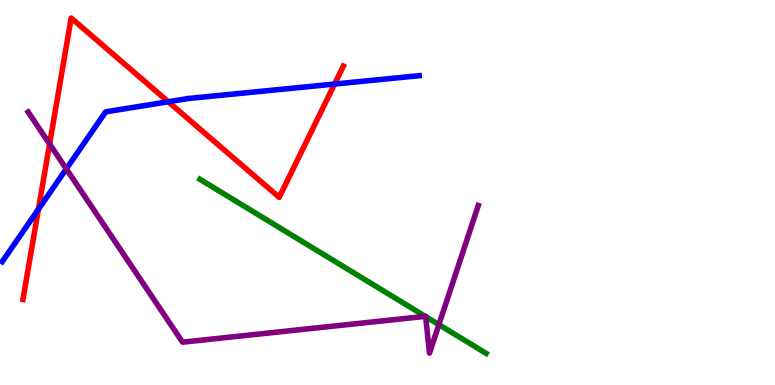[{'lines': ['blue', 'red'], 'intersections': [{'x': 0.496, 'y': 4.56}, {'x': 2.17, 'y': 7.36}, {'x': 4.32, 'y': 7.82}]}, {'lines': ['green', 'red'], 'intersections': []}, {'lines': ['purple', 'red'], 'intersections': [{'x': 0.64, 'y': 6.26}]}, {'lines': ['blue', 'green'], 'intersections': []}, {'lines': ['blue', 'purple'], 'intersections': [{'x': 0.855, 'y': 5.61}]}, {'lines': ['green', 'purple'], 'intersections': [{'x': 5.49, 'y': 1.78}, {'x': 5.49, 'y': 1.78}, {'x': 5.66, 'y': 1.57}]}]